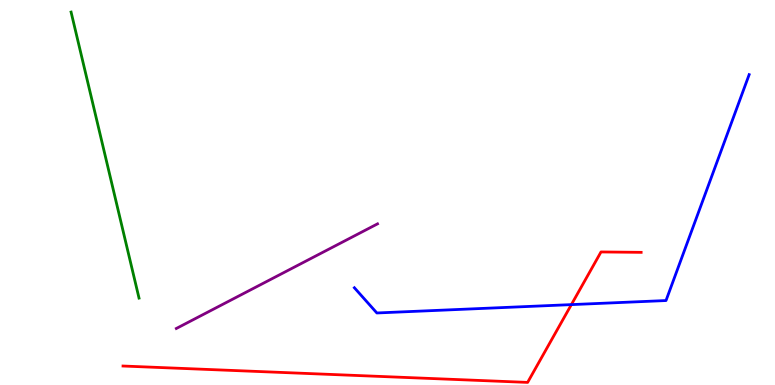[{'lines': ['blue', 'red'], 'intersections': [{'x': 7.37, 'y': 2.09}]}, {'lines': ['green', 'red'], 'intersections': []}, {'lines': ['purple', 'red'], 'intersections': []}, {'lines': ['blue', 'green'], 'intersections': []}, {'lines': ['blue', 'purple'], 'intersections': []}, {'lines': ['green', 'purple'], 'intersections': []}]